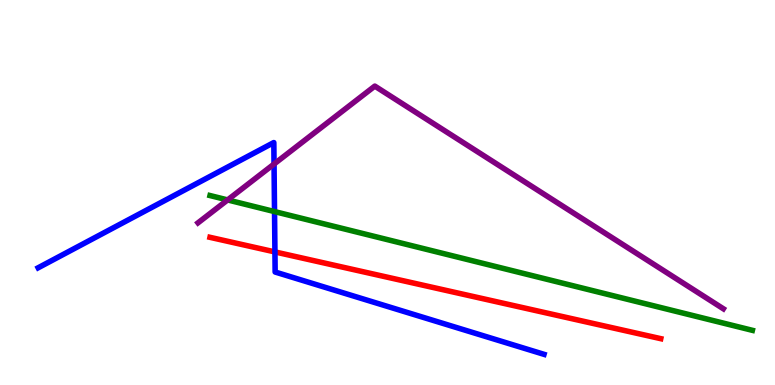[{'lines': ['blue', 'red'], 'intersections': [{'x': 3.55, 'y': 3.46}]}, {'lines': ['green', 'red'], 'intersections': []}, {'lines': ['purple', 'red'], 'intersections': []}, {'lines': ['blue', 'green'], 'intersections': [{'x': 3.54, 'y': 4.5}]}, {'lines': ['blue', 'purple'], 'intersections': [{'x': 3.54, 'y': 5.74}]}, {'lines': ['green', 'purple'], 'intersections': [{'x': 2.94, 'y': 4.81}]}]